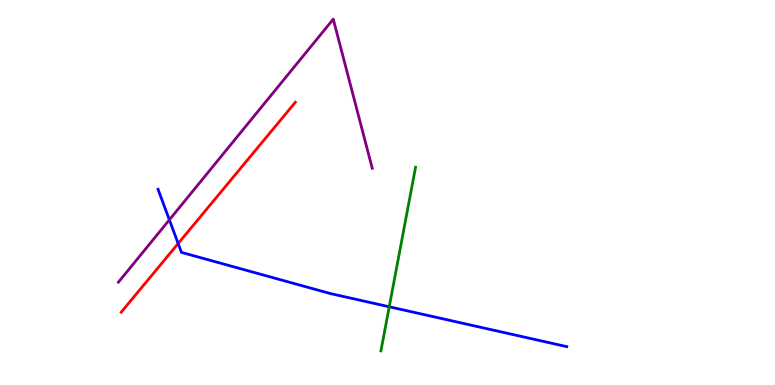[{'lines': ['blue', 'red'], 'intersections': [{'x': 2.3, 'y': 3.67}]}, {'lines': ['green', 'red'], 'intersections': []}, {'lines': ['purple', 'red'], 'intersections': []}, {'lines': ['blue', 'green'], 'intersections': [{'x': 5.02, 'y': 2.03}]}, {'lines': ['blue', 'purple'], 'intersections': [{'x': 2.19, 'y': 4.29}]}, {'lines': ['green', 'purple'], 'intersections': []}]